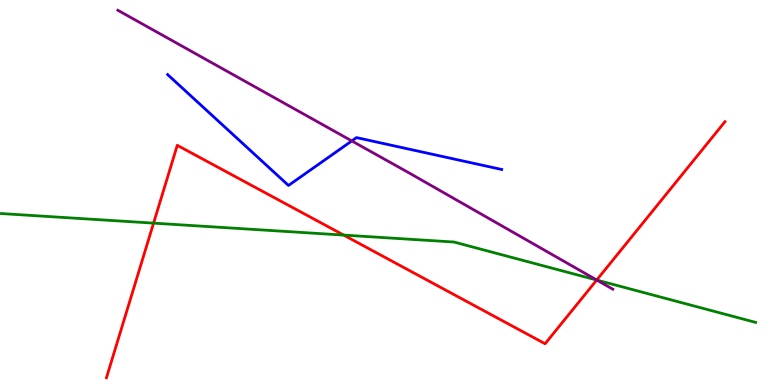[{'lines': ['blue', 'red'], 'intersections': []}, {'lines': ['green', 'red'], 'intersections': [{'x': 1.98, 'y': 4.2}, {'x': 4.43, 'y': 3.89}, {'x': 7.7, 'y': 2.73}]}, {'lines': ['purple', 'red'], 'intersections': [{'x': 7.7, 'y': 2.73}]}, {'lines': ['blue', 'green'], 'intersections': []}, {'lines': ['blue', 'purple'], 'intersections': [{'x': 4.54, 'y': 6.34}]}, {'lines': ['green', 'purple'], 'intersections': [{'x': 7.7, 'y': 2.73}]}]